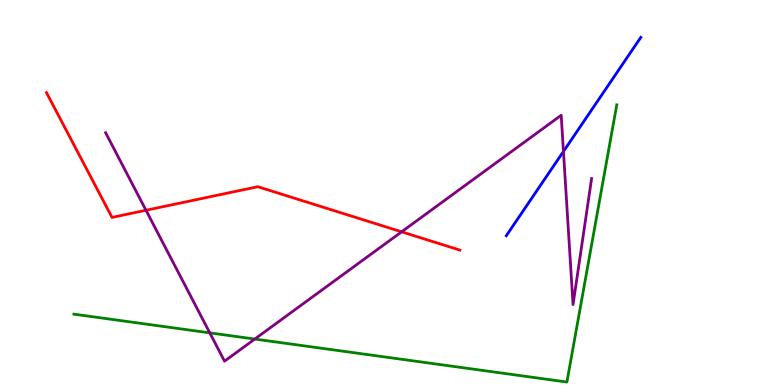[{'lines': ['blue', 'red'], 'intersections': []}, {'lines': ['green', 'red'], 'intersections': []}, {'lines': ['purple', 'red'], 'intersections': [{'x': 1.88, 'y': 4.54}, {'x': 5.18, 'y': 3.98}]}, {'lines': ['blue', 'green'], 'intersections': []}, {'lines': ['blue', 'purple'], 'intersections': [{'x': 7.27, 'y': 6.07}]}, {'lines': ['green', 'purple'], 'intersections': [{'x': 2.71, 'y': 1.35}, {'x': 3.29, 'y': 1.19}]}]